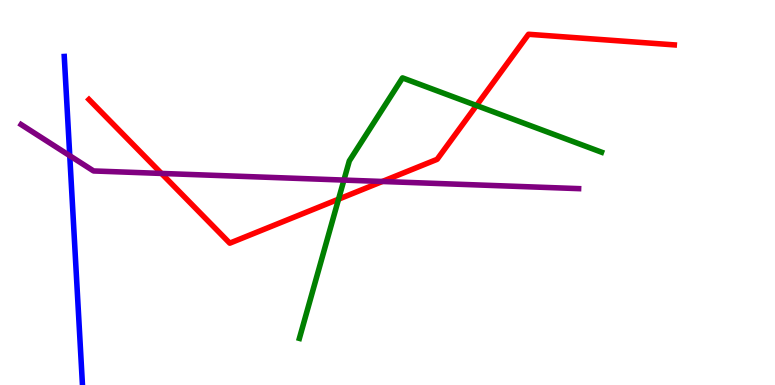[{'lines': ['blue', 'red'], 'intersections': []}, {'lines': ['green', 'red'], 'intersections': [{'x': 4.37, 'y': 4.83}, {'x': 6.15, 'y': 7.26}]}, {'lines': ['purple', 'red'], 'intersections': [{'x': 2.08, 'y': 5.5}, {'x': 4.93, 'y': 5.29}]}, {'lines': ['blue', 'green'], 'intersections': []}, {'lines': ['blue', 'purple'], 'intersections': [{'x': 0.9, 'y': 5.96}]}, {'lines': ['green', 'purple'], 'intersections': [{'x': 4.44, 'y': 5.32}]}]